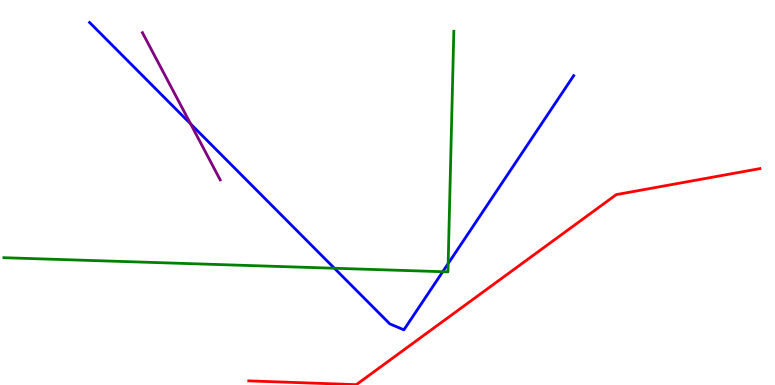[{'lines': ['blue', 'red'], 'intersections': []}, {'lines': ['green', 'red'], 'intersections': []}, {'lines': ['purple', 'red'], 'intersections': []}, {'lines': ['blue', 'green'], 'intersections': [{'x': 4.31, 'y': 3.03}, {'x': 5.71, 'y': 2.94}, {'x': 5.78, 'y': 3.15}]}, {'lines': ['blue', 'purple'], 'intersections': [{'x': 2.46, 'y': 6.78}]}, {'lines': ['green', 'purple'], 'intersections': []}]